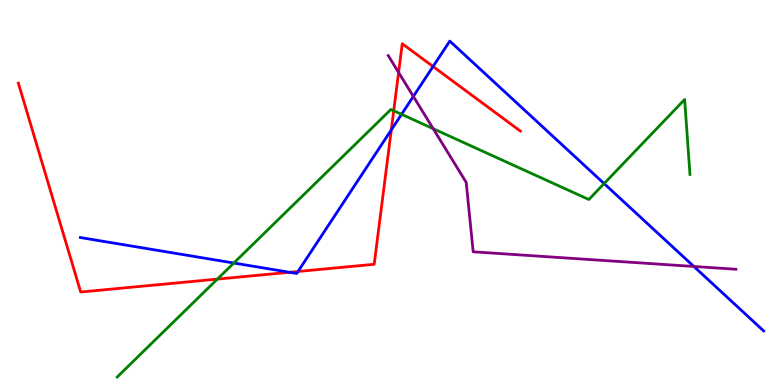[{'lines': ['blue', 'red'], 'intersections': [{'x': 3.74, 'y': 2.93}, {'x': 3.85, 'y': 2.95}, {'x': 5.05, 'y': 6.63}, {'x': 5.59, 'y': 8.27}]}, {'lines': ['green', 'red'], 'intersections': [{'x': 2.8, 'y': 2.75}, {'x': 5.08, 'y': 7.12}]}, {'lines': ['purple', 'red'], 'intersections': [{'x': 5.14, 'y': 8.12}]}, {'lines': ['blue', 'green'], 'intersections': [{'x': 3.02, 'y': 3.17}, {'x': 5.18, 'y': 7.03}, {'x': 7.79, 'y': 5.23}]}, {'lines': ['blue', 'purple'], 'intersections': [{'x': 5.33, 'y': 7.5}, {'x': 8.95, 'y': 3.08}]}, {'lines': ['green', 'purple'], 'intersections': [{'x': 5.59, 'y': 6.66}]}]